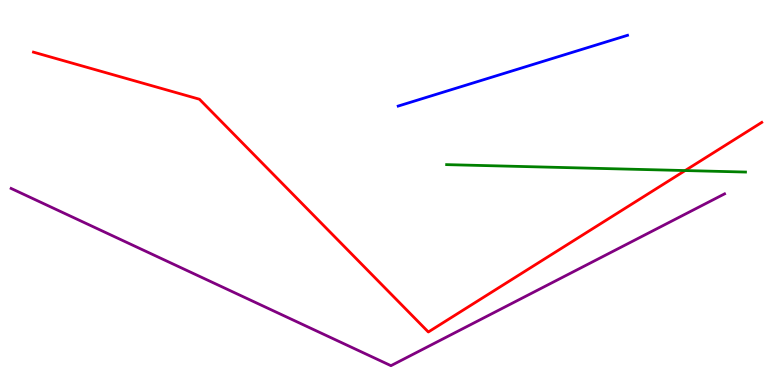[{'lines': ['blue', 'red'], 'intersections': []}, {'lines': ['green', 'red'], 'intersections': [{'x': 8.84, 'y': 5.57}]}, {'lines': ['purple', 'red'], 'intersections': []}, {'lines': ['blue', 'green'], 'intersections': []}, {'lines': ['blue', 'purple'], 'intersections': []}, {'lines': ['green', 'purple'], 'intersections': []}]